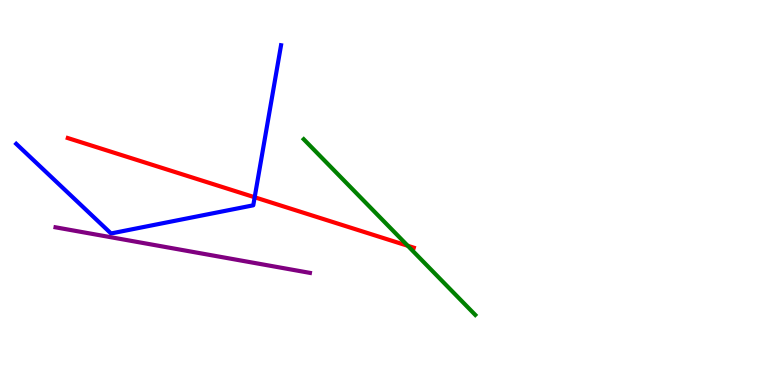[{'lines': ['blue', 'red'], 'intersections': [{'x': 3.29, 'y': 4.88}]}, {'lines': ['green', 'red'], 'intersections': [{'x': 5.26, 'y': 3.62}]}, {'lines': ['purple', 'red'], 'intersections': []}, {'lines': ['blue', 'green'], 'intersections': []}, {'lines': ['blue', 'purple'], 'intersections': []}, {'lines': ['green', 'purple'], 'intersections': []}]